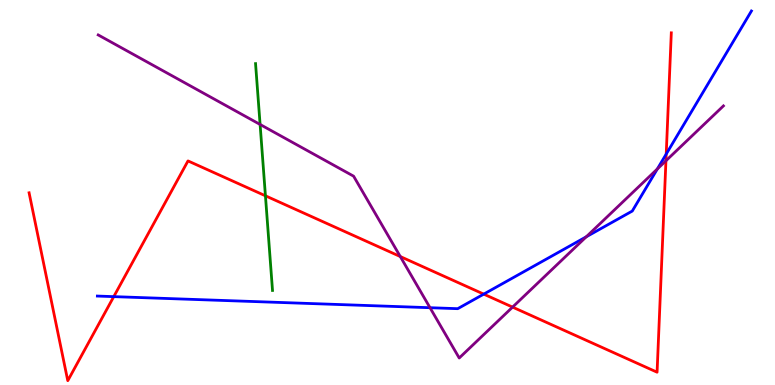[{'lines': ['blue', 'red'], 'intersections': [{'x': 1.47, 'y': 2.3}, {'x': 6.24, 'y': 2.36}, {'x': 8.6, 'y': 6.0}]}, {'lines': ['green', 'red'], 'intersections': [{'x': 3.42, 'y': 4.91}]}, {'lines': ['purple', 'red'], 'intersections': [{'x': 5.16, 'y': 3.34}, {'x': 6.61, 'y': 2.02}, {'x': 8.59, 'y': 5.82}]}, {'lines': ['blue', 'green'], 'intersections': []}, {'lines': ['blue', 'purple'], 'intersections': [{'x': 5.55, 'y': 2.01}, {'x': 7.56, 'y': 3.85}, {'x': 8.48, 'y': 5.61}]}, {'lines': ['green', 'purple'], 'intersections': [{'x': 3.36, 'y': 6.77}]}]